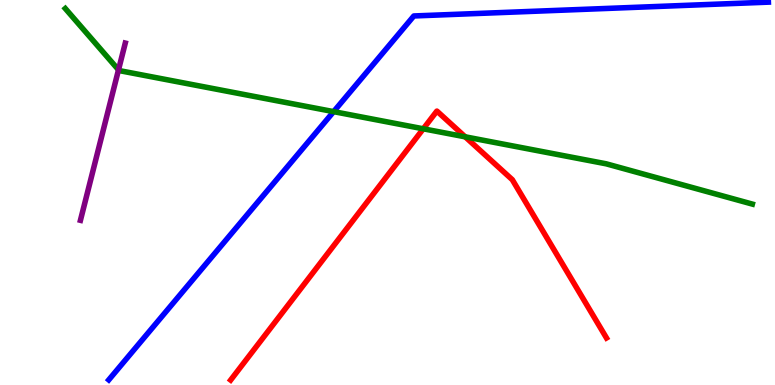[{'lines': ['blue', 'red'], 'intersections': []}, {'lines': ['green', 'red'], 'intersections': [{'x': 5.46, 'y': 6.65}, {'x': 6.0, 'y': 6.45}]}, {'lines': ['purple', 'red'], 'intersections': []}, {'lines': ['blue', 'green'], 'intersections': [{'x': 4.3, 'y': 7.1}]}, {'lines': ['blue', 'purple'], 'intersections': []}, {'lines': ['green', 'purple'], 'intersections': [{'x': 1.53, 'y': 8.19}]}]